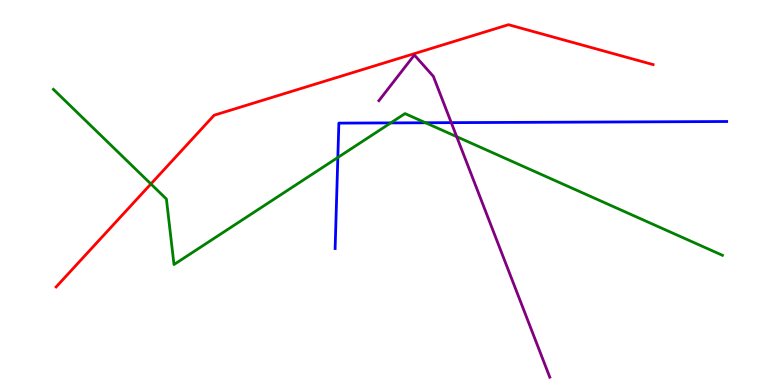[{'lines': ['blue', 'red'], 'intersections': []}, {'lines': ['green', 'red'], 'intersections': [{'x': 1.95, 'y': 5.22}]}, {'lines': ['purple', 'red'], 'intersections': []}, {'lines': ['blue', 'green'], 'intersections': [{'x': 4.36, 'y': 5.91}, {'x': 5.04, 'y': 6.81}, {'x': 5.49, 'y': 6.81}]}, {'lines': ['blue', 'purple'], 'intersections': [{'x': 5.82, 'y': 6.81}]}, {'lines': ['green', 'purple'], 'intersections': [{'x': 5.89, 'y': 6.45}]}]